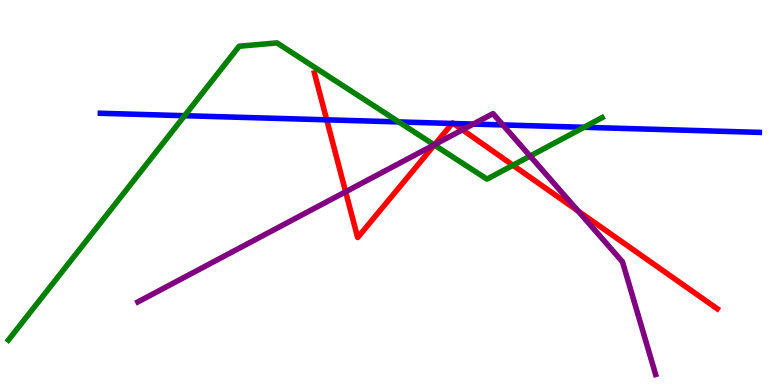[{'lines': ['blue', 'red'], 'intersections': [{'x': 4.22, 'y': 6.89}, {'x': 5.84, 'y': 6.79}, {'x': 5.85, 'y': 6.79}]}, {'lines': ['green', 'red'], 'intersections': [{'x': 5.6, 'y': 6.23}, {'x': 6.62, 'y': 5.71}]}, {'lines': ['purple', 'red'], 'intersections': [{'x': 4.46, 'y': 5.02}, {'x': 5.61, 'y': 6.25}, {'x': 5.97, 'y': 6.63}, {'x': 7.46, 'y': 4.52}]}, {'lines': ['blue', 'green'], 'intersections': [{'x': 2.38, 'y': 6.99}, {'x': 5.15, 'y': 6.83}, {'x': 7.54, 'y': 6.69}]}, {'lines': ['blue', 'purple'], 'intersections': [{'x': 6.11, 'y': 6.78}, {'x': 6.49, 'y': 6.75}]}, {'lines': ['green', 'purple'], 'intersections': [{'x': 5.6, 'y': 6.24}, {'x': 6.84, 'y': 5.95}]}]